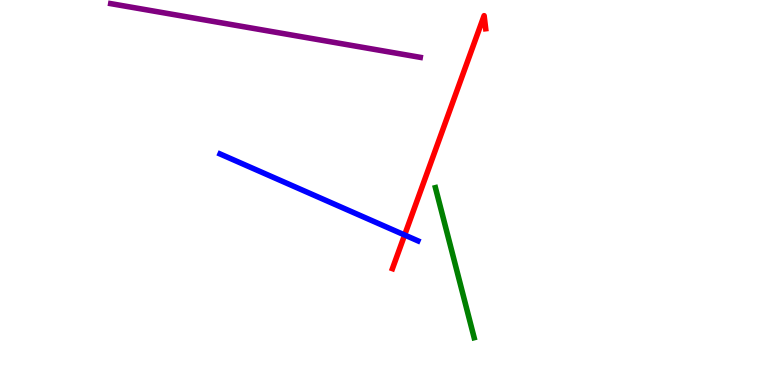[{'lines': ['blue', 'red'], 'intersections': [{'x': 5.22, 'y': 3.9}]}, {'lines': ['green', 'red'], 'intersections': []}, {'lines': ['purple', 'red'], 'intersections': []}, {'lines': ['blue', 'green'], 'intersections': []}, {'lines': ['blue', 'purple'], 'intersections': []}, {'lines': ['green', 'purple'], 'intersections': []}]